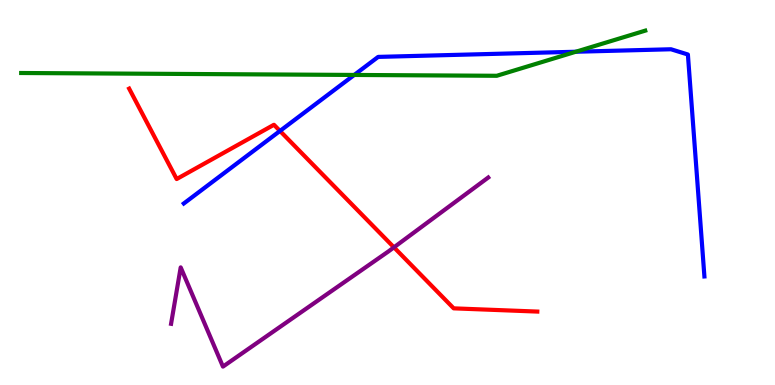[{'lines': ['blue', 'red'], 'intersections': [{'x': 3.61, 'y': 6.6}]}, {'lines': ['green', 'red'], 'intersections': []}, {'lines': ['purple', 'red'], 'intersections': [{'x': 5.08, 'y': 3.58}]}, {'lines': ['blue', 'green'], 'intersections': [{'x': 4.57, 'y': 8.05}, {'x': 7.43, 'y': 8.66}]}, {'lines': ['blue', 'purple'], 'intersections': []}, {'lines': ['green', 'purple'], 'intersections': []}]